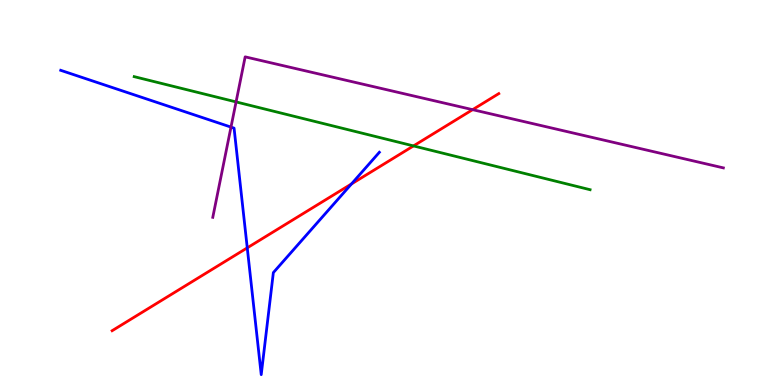[{'lines': ['blue', 'red'], 'intersections': [{'x': 3.19, 'y': 3.56}, {'x': 4.54, 'y': 5.22}]}, {'lines': ['green', 'red'], 'intersections': [{'x': 5.34, 'y': 6.21}]}, {'lines': ['purple', 'red'], 'intersections': [{'x': 6.1, 'y': 7.15}]}, {'lines': ['blue', 'green'], 'intersections': []}, {'lines': ['blue', 'purple'], 'intersections': [{'x': 2.98, 'y': 6.7}]}, {'lines': ['green', 'purple'], 'intersections': [{'x': 3.05, 'y': 7.35}]}]